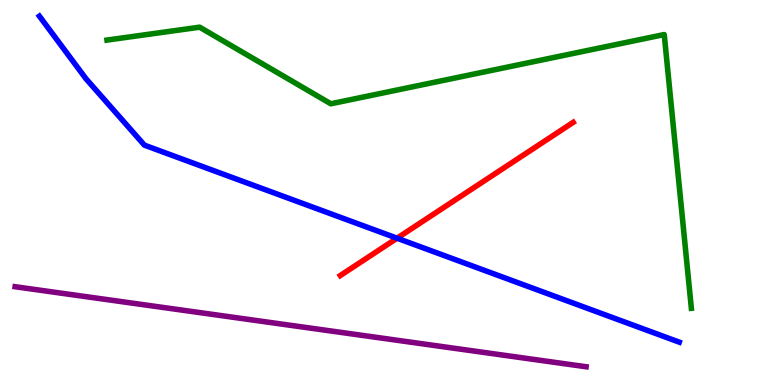[{'lines': ['blue', 'red'], 'intersections': [{'x': 5.12, 'y': 3.81}]}, {'lines': ['green', 'red'], 'intersections': []}, {'lines': ['purple', 'red'], 'intersections': []}, {'lines': ['blue', 'green'], 'intersections': []}, {'lines': ['blue', 'purple'], 'intersections': []}, {'lines': ['green', 'purple'], 'intersections': []}]